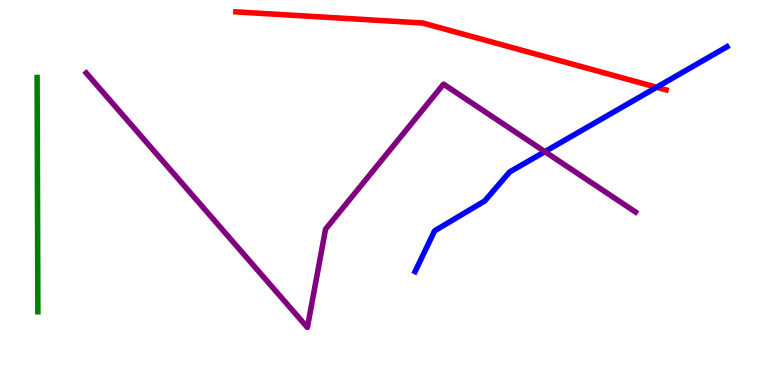[{'lines': ['blue', 'red'], 'intersections': [{'x': 8.47, 'y': 7.73}]}, {'lines': ['green', 'red'], 'intersections': []}, {'lines': ['purple', 'red'], 'intersections': []}, {'lines': ['blue', 'green'], 'intersections': []}, {'lines': ['blue', 'purple'], 'intersections': [{'x': 7.03, 'y': 6.06}]}, {'lines': ['green', 'purple'], 'intersections': []}]